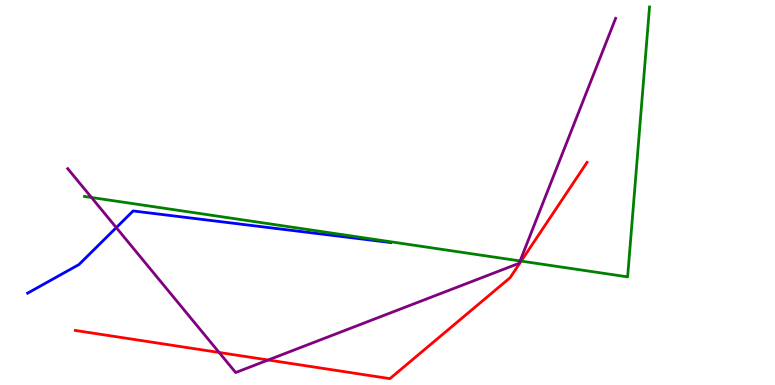[{'lines': ['blue', 'red'], 'intersections': []}, {'lines': ['green', 'red'], 'intersections': [{'x': 6.72, 'y': 3.22}]}, {'lines': ['purple', 'red'], 'intersections': [{'x': 2.83, 'y': 0.845}, {'x': 3.46, 'y': 0.65}]}, {'lines': ['blue', 'green'], 'intersections': []}, {'lines': ['blue', 'purple'], 'intersections': [{'x': 1.5, 'y': 4.09}]}, {'lines': ['green', 'purple'], 'intersections': [{'x': 1.18, 'y': 4.87}, {'x': 6.71, 'y': 3.22}]}]